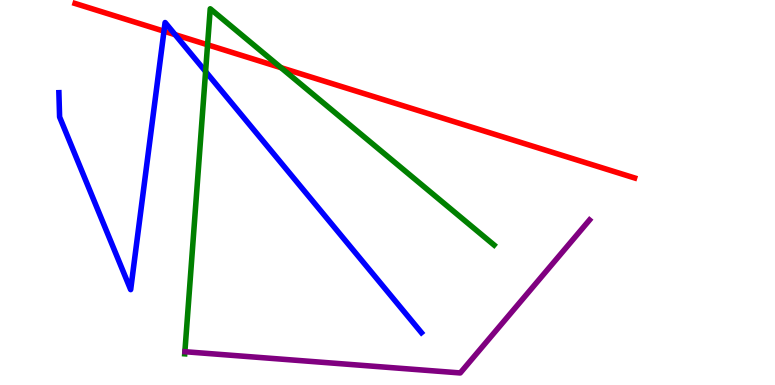[{'lines': ['blue', 'red'], 'intersections': [{'x': 2.12, 'y': 9.19}, {'x': 2.26, 'y': 9.1}]}, {'lines': ['green', 'red'], 'intersections': [{'x': 2.68, 'y': 8.84}, {'x': 3.63, 'y': 8.24}]}, {'lines': ['purple', 'red'], 'intersections': []}, {'lines': ['blue', 'green'], 'intersections': [{'x': 2.65, 'y': 8.14}]}, {'lines': ['blue', 'purple'], 'intersections': []}, {'lines': ['green', 'purple'], 'intersections': []}]